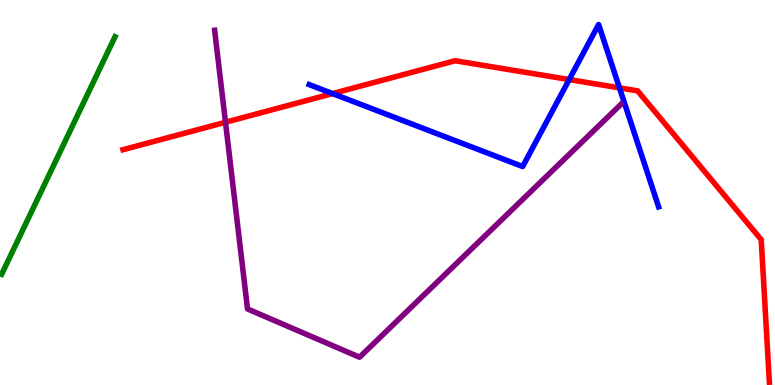[{'lines': ['blue', 'red'], 'intersections': [{'x': 4.29, 'y': 7.57}, {'x': 7.34, 'y': 7.93}, {'x': 7.99, 'y': 7.72}]}, {'lines': ['green', 'red'], 'intersections': []}, {'lines': ['purple', 'red'], 'intersections': [{'x': 2.91, 'y': 6.82}]}, {'lines': ['blue', 'green'], 'intersections': []}, {'lines': ['blue', 'purple'], 'intersections': []}, {'lines': ['green', 'purple'], 'intersections': []}]